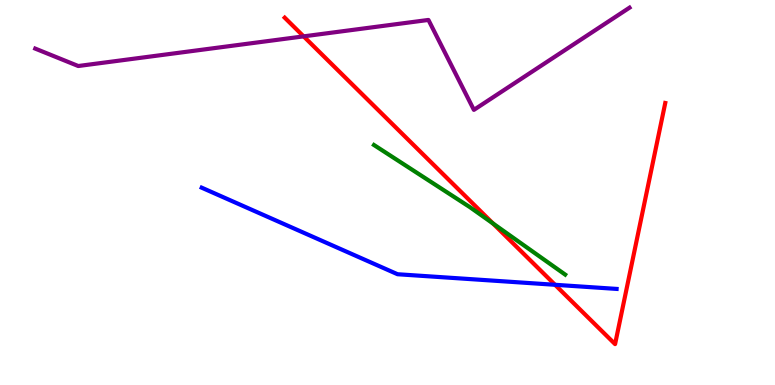[{'lines': ['blue', 'red'], 'intersections': [{'x': 7.16, 'y': 2.6}]}, {'lines': ['green', 'red'], 'intersections': [{'x': 6.36, 'y': 4.2}]}, {'lines': ['purple', 'red'], 'intersections': [{'x': 3.92, 'y': 9.06}]}, {'lines': ['blue', 'green'], 'intersections': []}, {'lines': ['blue', 'purple'], 'intersections': []}, {'lines': ['green', 'purple'], 'intersections': []}]